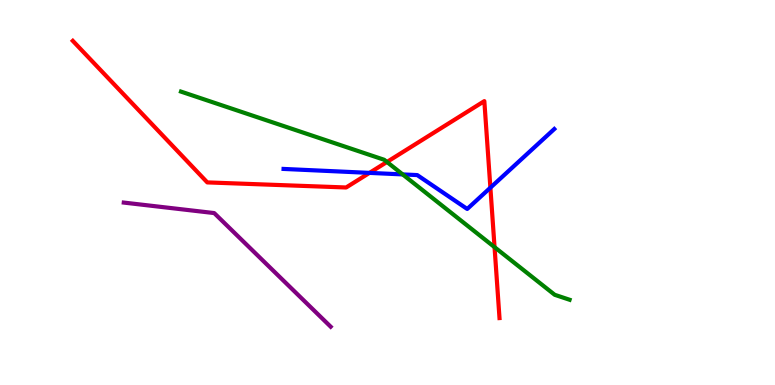[{'lines': ['blue', 'red'], 'intersections': [{'x': 4.77, 'y': 5.51}, {'x': 6.33, 'y': 5.12}]}, {'lines': ['green', 'red'], 'intersections': [{'x': 4.99, 'y': 5.79}, {'x': 6.38, 'y': 3.58}]}, {'lines': ['purple', 'red'], 'intersections': []}, {'lines': ['blue', 'green'], 'intersections': [{'x': 5.2, 'y': 5.47}]}, {'lines': ['blue', 'purple'], 'intersections': []}, {'lines': ['green', 'purple'], 'intersections': []}]